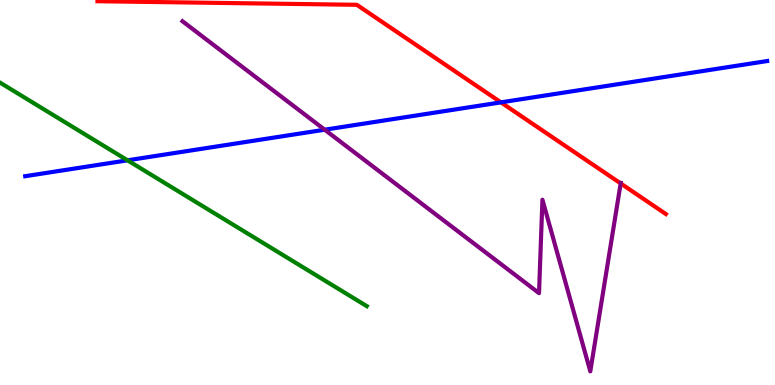[{'lines': ['blue', 'red'], 'intersections': [{'x': 6.46, 'y': 7.34}]}, {'lines': ['green', 'red'], 'intersections': []}, {'lines': ['purple', 'red'], 'intersections': [{'x': 8.01, 'y': 5.24}]}, {'lines': ['blue', 'green'], 'intersections': [{'x': 1.65, 'y': 5.84}]}, {'lines': ['blue', 'purple'], 'intersections': [{'x': 4.19, 'y': 6.63}]}, {'lines': ['green', 'purple'], 'intersections': []}]